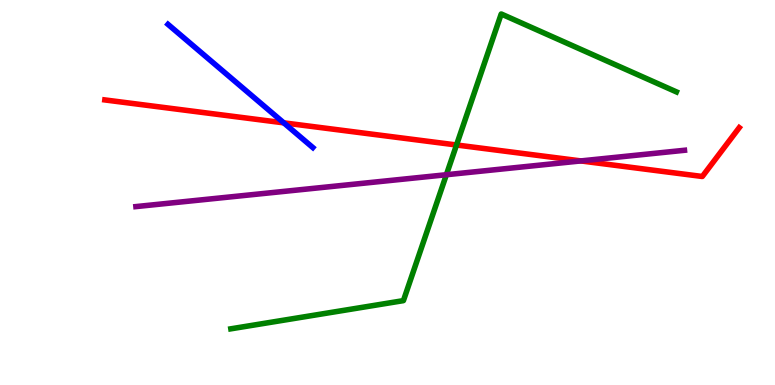[{'lines': ['blue', 'red'], 'intersections': [{'x': 3.66, 'y': 6.81}]}, {'lines': ['green', 'red'], 'intersections': [{'x': 5.89, 'y': 6.23}]}, {'lines': ['purple', 'red'], 'intersections': [{'x': 7.49, 'y': 5.82}]}, {'lines': ['blue', 'green'], 'intersections': []}, {'lines': ['blue', 'purple'], 'intersections': []}, {'lines': ['green', 'purple'], 'intersections': [{'x': 5.76, 'y': 5.46}]}]